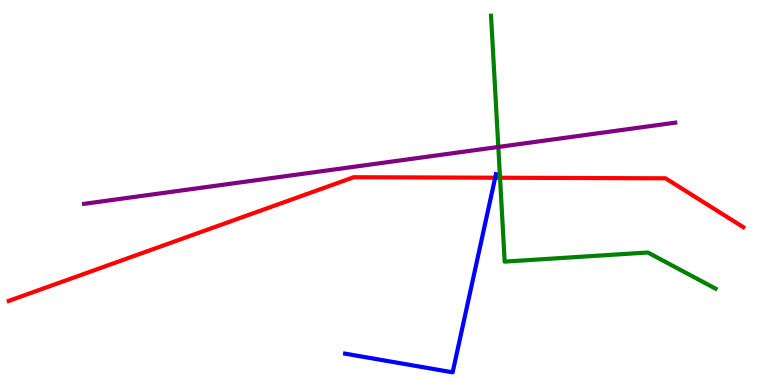[{'lines': ['blue', 'red'], 'intersections': [{'x': 6.39, 'y': 5.38}]}, {'lines': ['green', 'red'], 'intersections': [{'x': 6.45, 'y': 5.38}]}, {'lines': ['purple', 'red'], 'intersections': []}, {'lines': ['blue', 'green'], 'intersections': []}, {'lines': ['blue', 'purple'], 'intersections': []}, {'lines': ['green', 'purple'], 'intersections': [{'x': 6.43, 'y': 6.18}]}]